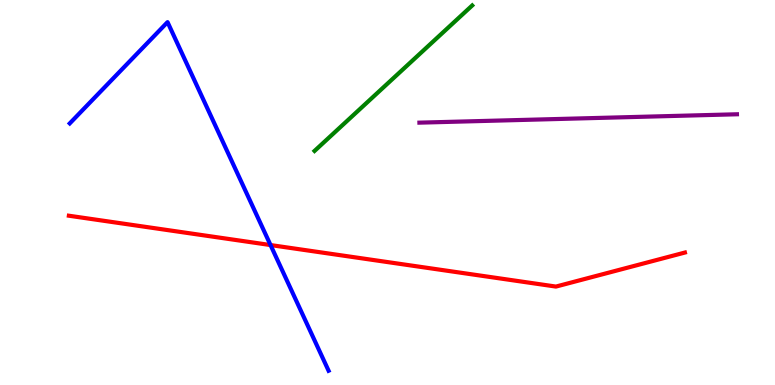[{'lines': ['blue', 'red'], 'intersections': [{'x': 3.49, 'y': 3.63}]}, {'lines': ['green', 'red'], 'intersections': []}, {'lines': ['purple', 'red'], 'intersections': []}, {'lines': ['blue', 'green'], 'intersections': []}, {'lines': ['blue', 'purple'], 'intersections': []}, {'lines': ['green', 'purple'], 'intersections': []}]